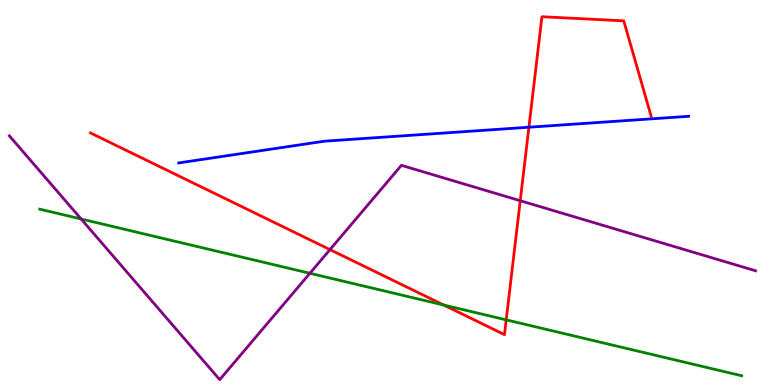[{'lines': ['blue', 'red'], 'intersections': [{'x': 6.82, 'y': 6.7}]}, {'lines': ['green', 'red'], 'intersections': [{'x': 5.73, 'y': 2.08}, {'x': 6.53, 'y': 1.69}]}, {'lines': ['purple', 'red'], 'intersections': [{'x': 4.26, 'y': 3.52}, {'x': 6.71, 'y': 4.79}]}, {'lines': ['blue', 'green'], 'intersections': []}, {'lines': ['blue', 'purple'], 'intersections': []}, {'lines': ['green', 'purple'], 'intersections': [{'x': 1.05, 'y': 4.31}, {'x': 4.0, 'y': 2.9}]}]